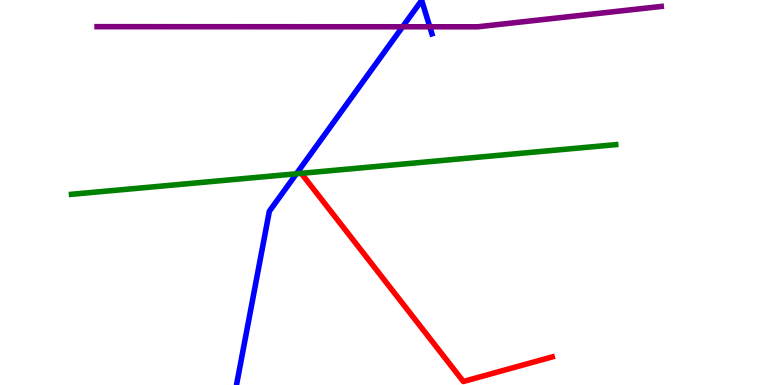[{'lines': ['blue', 'red'], 'intersections': []}, {'lines': ['green', 'red'], 'intersections': []}, {'lines': ['purple', 'red'], 'intersections': []}, {'lines': ['blue', 'green'], 'intersections': [{'x': 3.82, 'y': 5.49}]}, {'lines': ['blue', 'purple'], 'intersections': [{'x': 5.2, 'y': 9.3}, {'x': 5.55, 'y': 9.3}]}, {'lines': ['green', 'purple'], 'intersections': []}]